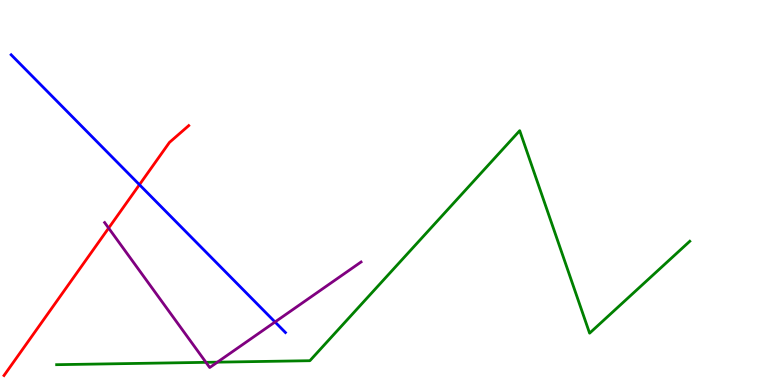[{'lines': ['blue', 'red'], 'intersections': [{'x': 1.8, 'y': 5.2}]}, {'lines': ['green', 'red'], 'intersections': []}, {'lines': ['purple', 'red'], 'intersections': [{'x': 1.4, 'y': 4.08}]}, {'lines': ['blue', 'green'], 'intersections': []}, {'lines': ['blue', 'purple'], 'intersections': [{'x': 3.55, 'y': 1.64}]}, {'lines': ['green', 'purple'], 'intersections': [{'x': 2.66, 'y': 0.589}, {'x': 2.81, 'y': 0.593}]}]